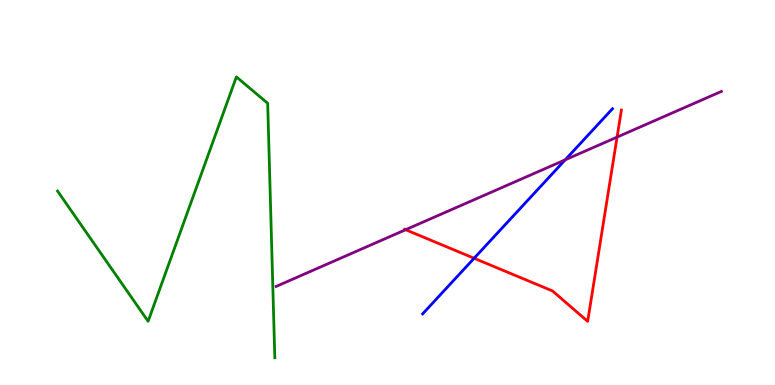[{'lines': ['blue', 'red'], 'intersections': [{'x': 6.12, 'y': 3.29}]}, {'lines': ['green', 'red'], 'intersections': []}, {'lines': ['purple', 'red'], 'intersections': [{'x': 5.23, 'y': 4.03}, {'x': 7.96, 'y': 6.44}]}, {'lines': ['blue', 'green'], 'intersections': []}, {'lines': ['blue', 'purple'], 'intersections': [{'x': 7.29, 'y': 5.85}]}, {'lines': ['green', 'purple'], 'intersections': []}]